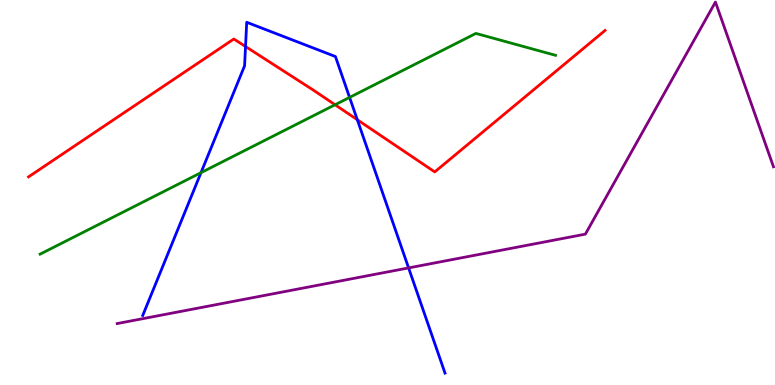[{'lines': ['blue', 'red'], 'intersections': [{'x': 3.17, 'y': 8.79}, {'x': 4.61, 'y': 6.89}]}, {'lines': ['green', 'red'], 'intersections': [{'x': 4.32, 'y': 7.28}]}, {'lines': ['purple', 'red'], 'intersections': []}, {'lines': ['blue', 'green'], 'intersections': [{'x': 2.59, 'y': 5.52}, {'x': 4.51, 'y': 7.47}]}, {'lines': ['blue', 'purple'], 'intersections': [{'x': 5.27, 'y': 3.04}]}, {'lines': ['green', 'purple'], 'intersections': []}]